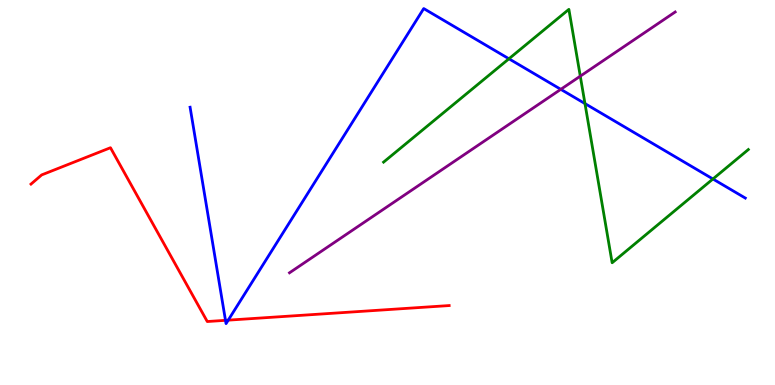[{'lines': ['blue', 'red'], 'intersections': [{'x': 2.91, 'y': 1.68}, {'x': 2.94, 'y': 1.68}]}, {'lines': ['green', 'red'], 'intersections': []}, {'lines': ['purple', 'red'], 'intersections': []}, {'lines': ['blue', 'green'], 'intersections': [{'x': 6.57, 'y': 8.47}, {'x': 7.55, 'y': 7.31}, {'x': 9.2, 'y': 5.35}]}, {'lines': ['blue', 'purple'], 'intersections': [{'x': 7.24, 'y': 7.68}]}, {'lines': ['green', 'purple'], 'intersections': [{'x': 7.49, 'y': 8.02}]}]